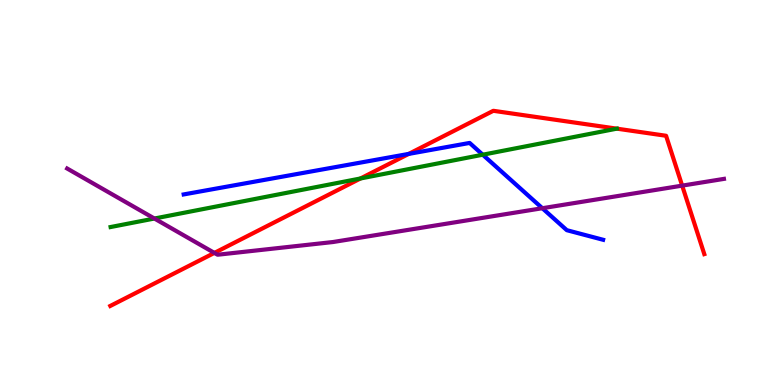[{'lines': ['blue', 'red'], 'intersections': [{'x': 5.27, 'y': 6.0}]}, {'lines': ['green', 'red'], 'intersections': [{'x': 4.65, 'y': 5.36}]}, {'lines': ['purple', 'red'], 'intersections': [{'x': 2.77, 'y': 3.43}, {'x': 8.8, 'y': 5.18}]}, {'lines': ['blue', 'green'], 'intersections': [{'x': 6.23, 'y': 5.98}]}, {'lines': ['blue', 'purple'], 'intersections': [{'x': 7.0, 'y': 4.59}]}, {'lines': ['green', 'purple'], 'intersections': [{'x': 1.99, 'y': 4.32}]}]